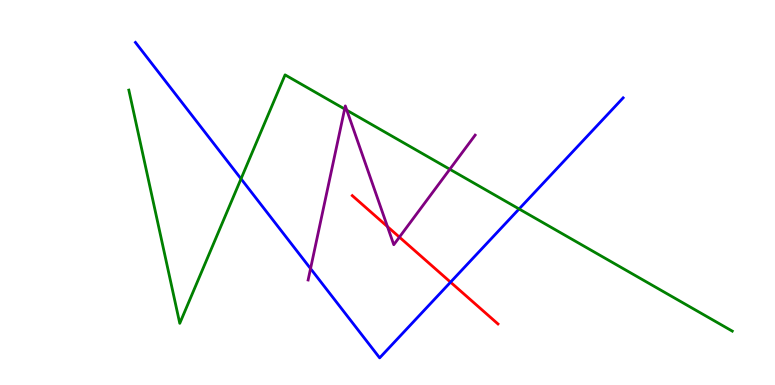[{'lines': ['blue', 'red'], 'intersections': [{'x': 5.81, 'y': 2.67}]}, {'lines': ['green', 'red'], 'intersections': []}, {'lines': ['purple', 'red'], 'intersections': [{'x': 5.0, 'y': 4.11}, {'x': 5.15, 'y': 3.84}]}, {'lines': ['blue', 'green'], 'intersections': [{'x': 3.11, 'y': 5.36}, {'x': 6.7, 'y': 4.57}]}, {'lines': ['blue', 'purple'], 'intersections': [{'x': 4.01, 'y': 3.02}]}, {'lines': ['green', 'purple'], 'intersections': [{'x': 4.45, 'y': 7.17}, {'x': 4.48, 'y': 7.14}, {'x': 5.8, 'y': 5.6}]}]